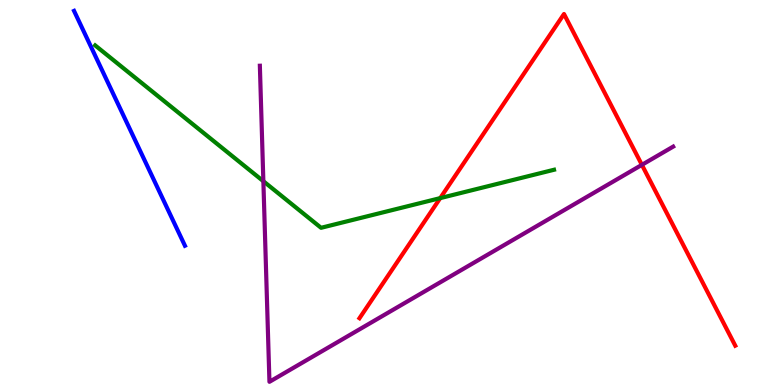[{'lines': ['blue', 'red'], 'intersections': []}, {'lines': ['green', 'red'], 'intersections': [{'x': 5.68, 'y': 4.85}]}, {'lines': ['purple', 'red'], 'intersections': [{'x': 8.28, 'y': 5.72}]}, {'lines': ['blue', 'green'], 'intersections': []}, {'lines': ['blue', 'purple'], 'intersections': []}, {'lines': ['green', 'purple'], 'intersections': [{'x': 3.4, 'y': 5.29}]}]